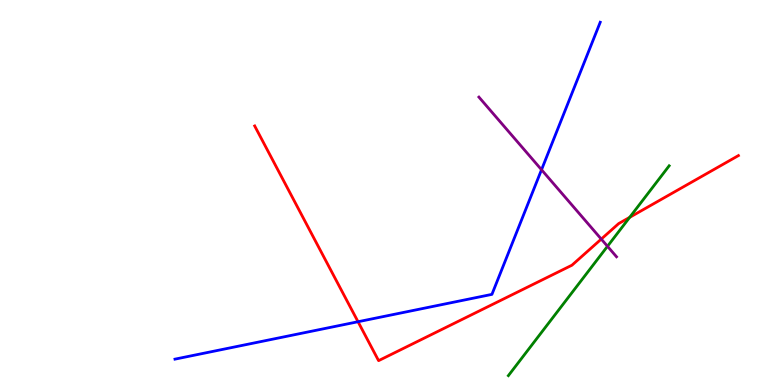[{'lines': ['blue', 'red'], 'intersections': [{'x': 4.62, 'y': 1.64}]}, {'lines': ['green', 'red'], 'intersections': [{'x': 8.12, 'y': 4.35}]}, {'lines': ['purple', 'red'], 'intersections': [{'x': 7.76, 'y': 3.79}]}, {'lines': ['blue', 'green'], 'intersections': []}, {'lines': ['blue', 'purple'], 'intersections': [{'x': 6.99, 'y': 5.59}]}, {'lines': ['green', 'purple'], 'intersections': [{'x': 7.84, 'y': 3.6}]}]